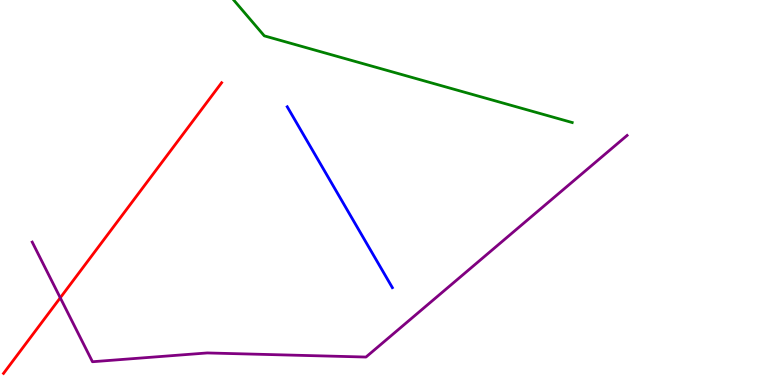[{'lines': ['blue', 'red'], 'intersections': []}, {'lines': ['green', 'red'], 'intersections': []}, {'lines': ['purple', 'red'], 'intersections': [{'x': 0.778, 'y': 2.27}]}, {'lines': ['blue', 'green'], 'intersections': []}, {'lines': ['blue', 'purple'], 'intersections': []}, {'lines': ['green', 'purple'], 'intersections': []}]